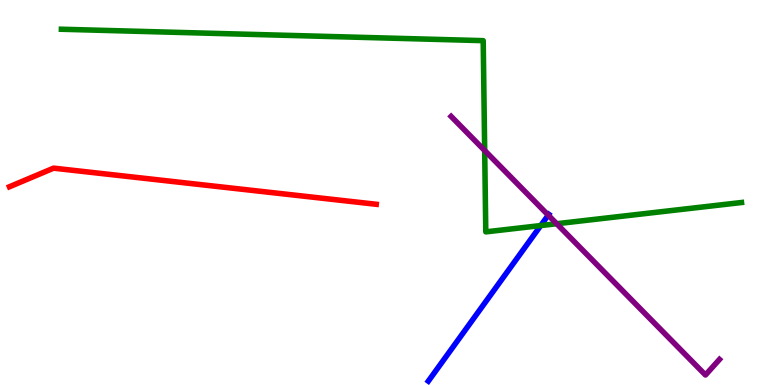[{'lines': ['blue', 'red'], 'intersections': []}, {'lines': ['green', 'red'], 'intersections': []}, {'lines': ['purple', 'red'], 'intersections': []}, {'lines': ['blue', 'green'], 'intersections': [{'x': 6.98, 'y': 4.14}]}, {'lines': ['blue', 'purple'], 'intersections': [{'x': 7.07, 'y': 4.41}]}, {'lines': ['green', 'purple'], 'intersections': [{'x': 6.25, 'y': 6.09}, {'x': 7.18, 'y': 4.19}]}]